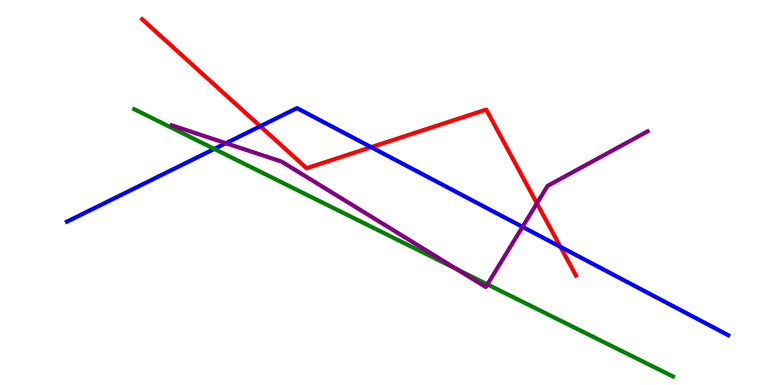[{'lines': ['blue', 'red'], 'intersections': [{'x': 3.36, 'y': 6.72}, {'x': 4.79, 'y': 6.18}, {'x': 7.23, 'y': 3.59}]}, {'lines': ['green', 'red'], 'intersections': []}, {'lines': ['purple', 'red'], 'intersections': [{'x': 6.93, 'y': 4.72}]}, {'lines': ['blue', 'green'], 'intersections': [{'x': 2.77, 'y': 6.13}]}, {'lines': ['blue', 'purple'], 'intersections': [{'x': 2.92, 'y': 6.28}, {'x': 6.74, 'y': 4.11}]}, {'lines': ['green', 'purple'], 'intersections': [{'x': 5.89, 'y': 3.01}, {'x': 6.29, 'y': 2.61}]}]